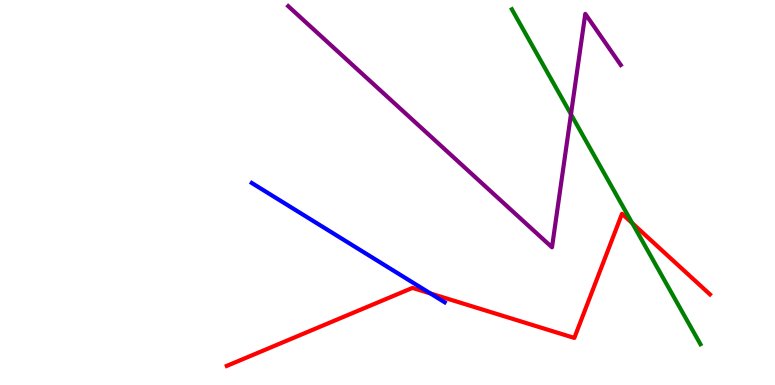[{'lines': ['blue', 'red'], 'intersections': [{'x': 5.55, 'y': 2.38}]}, {'lines': ['green', 'red'], 'intersections': [{'x': 8.16, 'y': 4.2}]}, {'lines': ['purple', 'red'], 'intersections': []}, {'lines': ['blue', 'green'], 'intersections': []}, {'lines': ['blue', 'purple'], 'intersections': []}, {'lines': ['green', 'purple'], 'intersections': [{'x': 7.37, 'y': 7.03}]}]